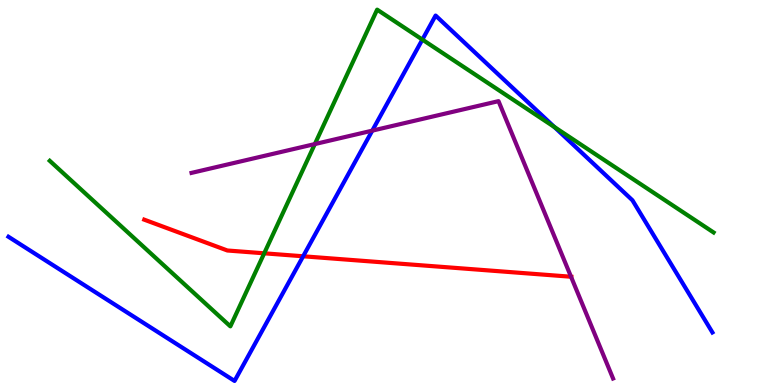[{'lines': ['blue', 'red'], 'intersections': [{'x': 3.91, 'y': 3.34}]}, {'lines': ['green', 'red'], 'intersections': [{'x': 3.41, 'y': 3.42}]}, {'lines': ['purple', 'red'], 'intersections': [{'x': 7.37, 'y': 2.81}]}, {'lines': ['blue', 'green'], 'intersections': [{'x': 5.45, 'y': 8.97}, {'x': 7.15, 'y': 6.7}]}, {'lines': ['blue', 'purple'], 'intersections': [{'x': 4.8, 'y': 6.61}]}, {'lines': ['green', 'purple'], 'intersections': [{'x': 4.06, 'y': 6.26}]}]